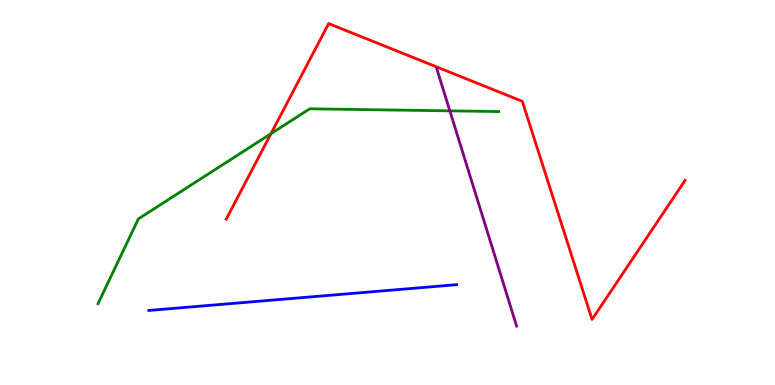[{'lines': ['blue', 'red'], 'intersections': []}, {'lines': ['green', 'red'], 'intersections': [{'x': 3.5, 'y': 6.53}]}, {'lines': ['purple', 'red'], 'intersections': []}, {'lines': ['blue', 'green'], 'intersections': []}, {'lines': ['blue', 'purple'], 'intersections': []}, {'lines': ['green', 'purple'], 'intersections': [{'x': 5.8, 'y': 7.12}]}]